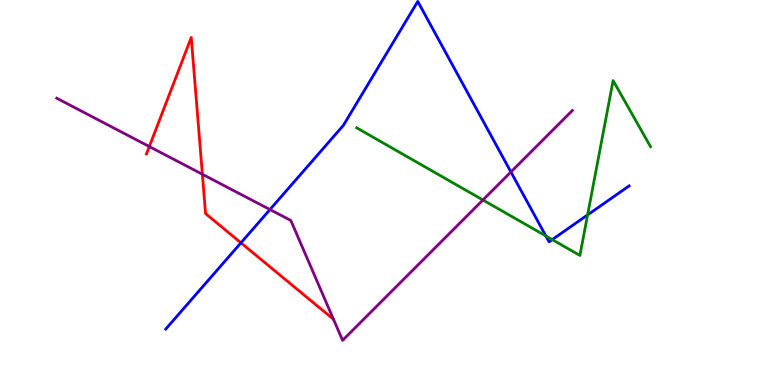[{'lines': ['blue', 'red'], 'intersections': [{'x': 3.11, 'y': 3.69}]}, {'lines': ['green', 'red'], 'intersections': []}, {'lines': ['purple', 'red'], 'intersections': [{'x': 1.93, 'y': 6.19}, {'x': 2.61, 'y': 5.47}]}, {'lines': ['blue', 'green'], 'intersections': [{'x': 7.04, 'y': 3.87}, {'x': 7.13, 'y': 3.78}, {'x': 7.58, 'y': 4.42}]}, {'lines': ['blue', 'purple'], 'intersections': [{'x': 3.48, 'y': 4.56}, {'x': 6.59, 'y': 5.53}]}, {'lines': ['green', 'purple'], 'intersections': [{'x': 6.23, 'y': 4.81}]}]